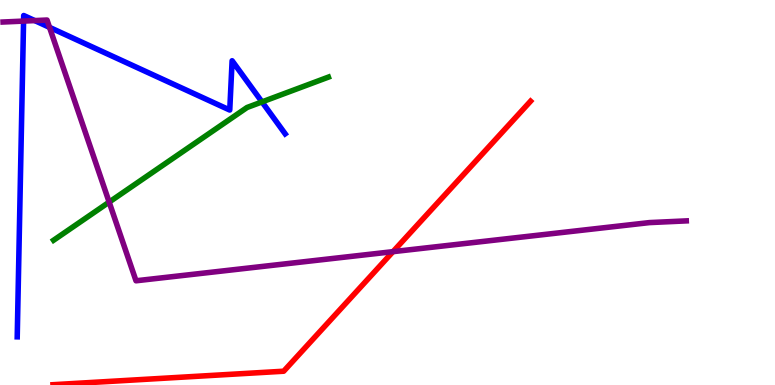[{'lines': ['blue', 'red'], 'intersections': []}, {'lines': ['green', 'red'], 'intersections': []}, {'lines': ['purple', 'red'], 'intersections': [{'x': 5.07, 'y': 3.46}]}, {'lines': ['blue', 'green'], 'intersections': [{'x': 3.38, 'y': 7.35}]}, {'lines': ['blue', 'purple'], 'intersections': [{'x': 0.304, 'y': 9.45}, {'x': 0.448, 'y': 9.47}, {'x': 0.639, 'y': 9.29}]}, {'lines': ['green', 'purple'], 'intersections': [{'x': 1.41, 'y': 4.75}]}]